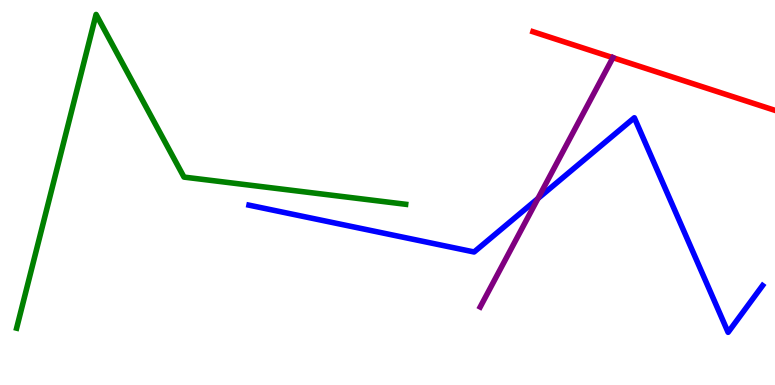[{'lines': ['blue', 'red'], 'intersections': []}, {'lines': ['green', 'red'], 'intersections': []}, {'lines': ['purple', 'red'], 'intersections': [{'x': 7.91, 'y': 8.5}]}, {'lines': ['blue', 'green'], 'intersections': []}, {'lines': ['blue', 'purple'], 'intersections': [{'x': 6.94, 'y': 4.84}]}, {'lines': ['green', 'purple'], 'intersections': []}]